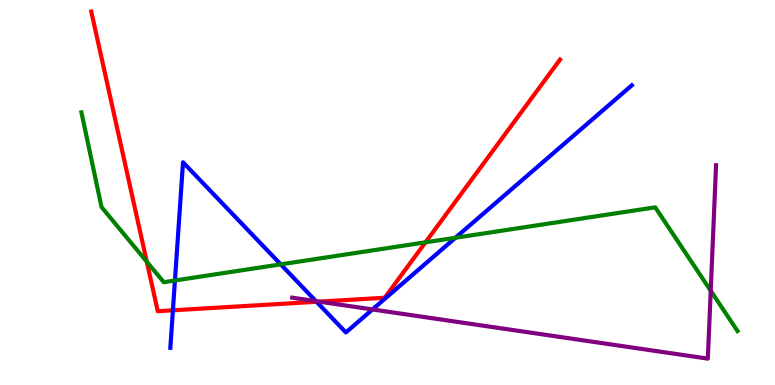[{'lines': ['blue', 'red'], 'intersections': [{'x': 2.23, 'y': 1.94}, {'x': 4.08, 'y': 2.16}]}, {'lines': ['green', 'red'], 'intersections': [{'x': 1.89, 'y': 3.2}, {'x': 5.49, 'y': 3.71}]}, {'lines': ['purple', 'red'], 'intersections': [{'x': 4.12, 'y': 2.17}]}, {'lines': ['blue', 'green'], 'intersections': [{'x': 2.26, 'y': 2.71}, {'x': 3.62, 'y': 3.13}, {'x': 5.88, 'y': 3.82}]}, {'lines': ['blue', 'purple'], 'intersections': [{'x': 4.08, 'y': 2.18}, {'x': 4.81, 'y': 1.96}]}, {'lines': ['green', 'purple'], 'intersections': [{'x': 9.17, 'y': 2.45}]}]